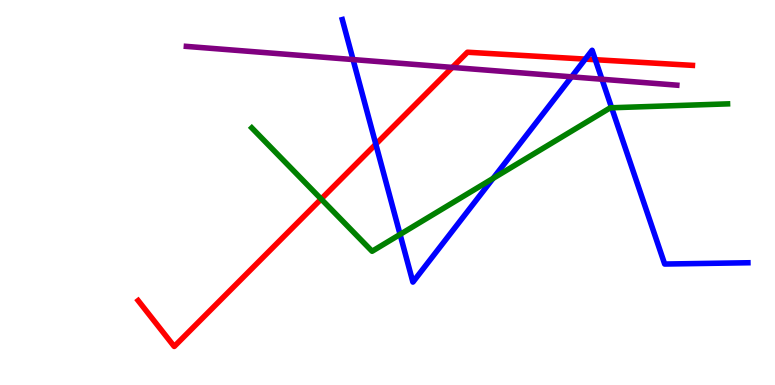[{'lines': ['blue', 'red'], 'intersections': [{'x': 4.85, 'y': 6.25}, {'x': 7.55, 'y': 8.46}, {'x': 7.68, 'y': 8.45}]}, {'lines': ['green', 'red'], 'intersections': [{'x': 4.14, 'y': 4.83}]}, {'lines': ['purple', 'red'], 'intersections': [{'x': 5.84, 'y': 8.25}]}, {'lines': ['blue', 'green'], 'intersections': [{'x': 5.16, 'y': 3.91}, {'x': 6.36, 'y': 5.37}, {'x': 7.89, 'y': 7.2}]}, {'lines': ['blue', 'purple'], 'intersections': [{'x': 4.56, 'y': 8.45}, {'x': 7.38, 'y': 8.0}, {'x': 7.77, 'y': 7.94}]}, {'lines': ['green', 'purple'], 'intersections': []}]